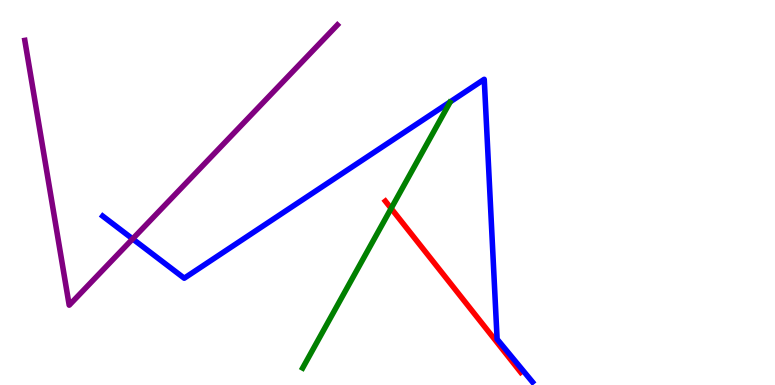[{'lines': ['blue', 'red'], 'intersections': []}, {'lines': ['green', 'red'], 'intersections': [{'x': 5.05, 'y': 4.59}]}, {'lines': ['purple', 'red'], 'intersections': []}, {'lines': ['blue', 'green'], 'intersections': []}, {'lines': ['blue', 'purple'], 'intersections': [{'x': 1.71, 'y': 3.79}]}, {'lines': ['green', 'purple'], 'intersections': []}]